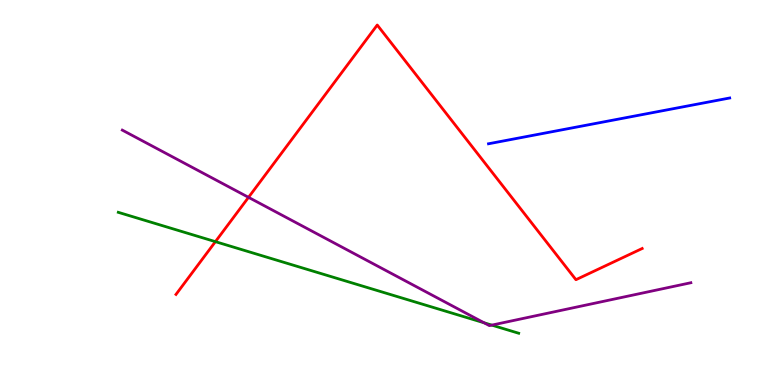[{'lines': ['blue', 'red'], 'intersections': []}, {'lines': ['green', 'red'], 'intersections': [{'x': 2.78, 'y': 3.72}]}, {'lines': ['purple', 'red'], 'intersections': [{'x': 3.21, 'y': 4.87}]}, {'lines': ['blue', 'green'], 'intersections': []}, {'lines': ['blue', 'purple'], 'intersections': []}, {'lines': ['green', 'purple'], 'intersections': [{'x': 6.25, 'y': 1.62}, {'x': 6.35, 'y': 1.56}]}]